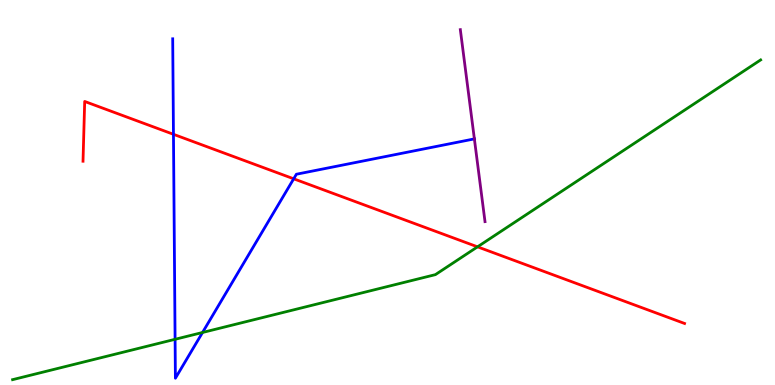[{'lines': ['blue', 'red'], 'intersections': [{'x': 2.24, 'y': 6.51}, {'x': 3.79, 'y': 5.36}]}, {'lines': ['green', 'red'], 'intersections': [{'x': 6.16, 'y': 3.59}]}, {'lines': ['purple', 'red'], 'intersections': []}, {'lines': ['blue', 'green'], 'intersections': [{'x': 2.26, 'y': 1.19}, {'x': 2.61, 'y': 1.36}]}, {'lines': ['blue', 'purple'], 'intersections': [{'x': 6.12, 'y': 6.39}]}, {'lines': ['green', 'purple'], 'intersections': []}]